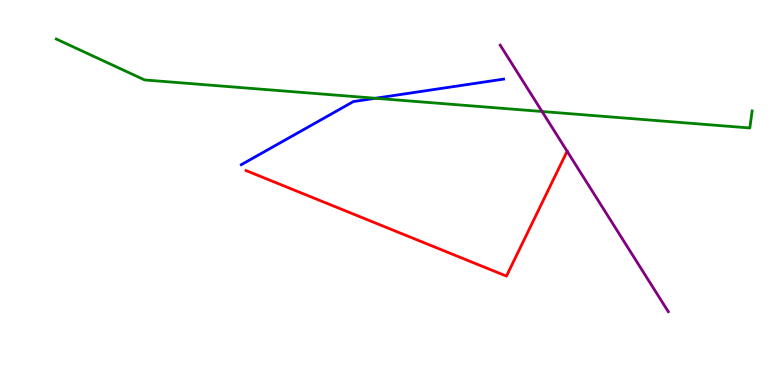[{'lines': ['blue', 'red'], 'intersections': []}, {'lines': ['green', 'red'], 'intersections': []}, {'lines': ['purple', 'red'], 'intersections': [{'x': 7.32, 'y': 6.07}]}, {'lines': ['blue', 'green'], 'intersections': [{'x': 4.84, 'y': 7.45}]}, {'lines': ['blue', 'purple'], 'intersections': []}, {'lines': ['green', 'purple'], 'intersections': [{'x': 6.99, 'y': 7.1}]}]